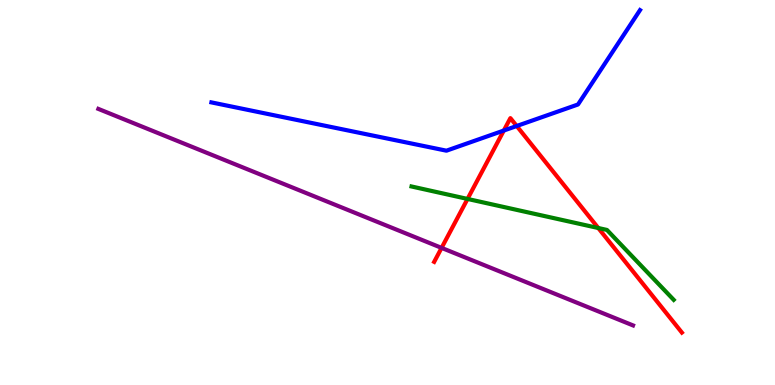[{'lines': ['blue', 'red'], 'intersections': [{'x': 6.5, 'y': 6.61}, {'x': 6.67, 'y': 6.73}]}, {'lines': ['green', 'red'], 'intersections': [{'x': 6.03, 'y': 4.83}, {'x': 7.72, 'y': 4.08}]}, {'lines': ['purple', 'red'], 'intersections': [{'x': 5.7, 'y': 3.56}]}, {'lines': ['blue', 'green'], 'intersections': []}, {'lines': ['blue', 'purple'], 'intersections': []}, {'lines': ['green', 'purple'], 'intersections': []}]